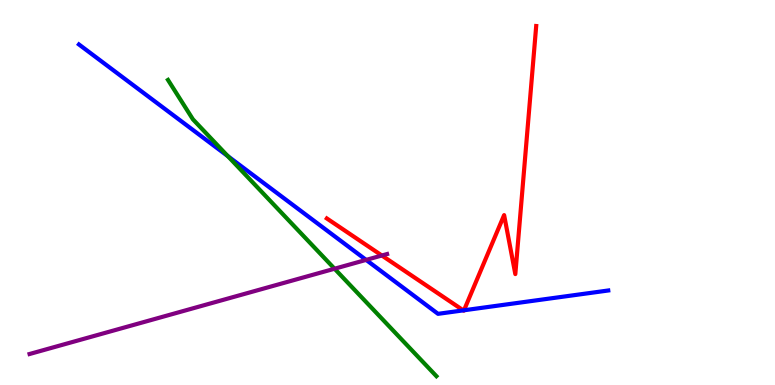[{'lines': ['blue', 'red'], 'intersections': [{'x': 5.98, 'y': 1.94}, {'x': 5.99, 'y': 1.94}]}, {'lines': ['green', 'red'], 'intersections': []}, {'lines': ['purple', 'red'], 'intersections': [{'x': 4.93, 'y': 3.36}]}, {'lines': ['blue', 'green'], 'intersections': [{'x': 2.94, 'y': 5.94}]}, {'lines': ['blue', 'purple'], 'intersections': [{'x': 4.72, 'y': 3.25}]}, {'lines': ['green', 'purple'], 'intersections': [{'x': 4.32, 'y': 3.02}]}]